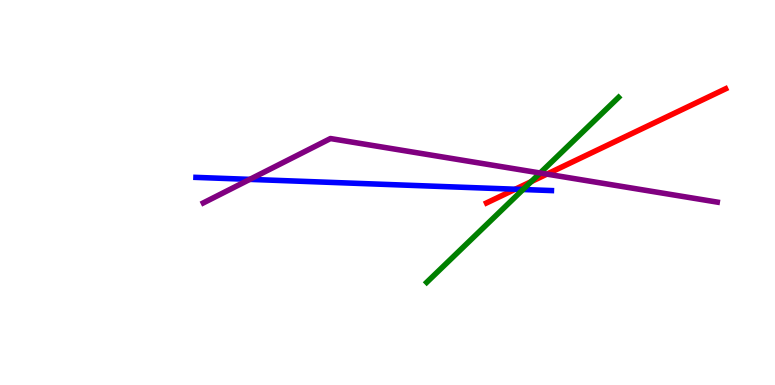[{'lines': ['blue', 'red'], 'intersections': [{'x': 6.65, 'y': 5.09}]}, {'lines': ['green', 'red'], 'intersections': [{'x': 6.85, 'y': 5.28}]}, {'lines': ['purple', 'red'], 'intersections': [{'x': 7.06, 'y': 5.48}]}, {'lines': ['blue', 'green'], 'intersections': [{'x': 6.75, 'y': 5.08}]}, {'lines': ['blue', 'purple'], 'intersections': [{'x': 3.22, 'y': 5.34}]}, {'lines': ['green', 'purple'], 'intersections': [{'x': 6.97, 'y': 5.51}]}]